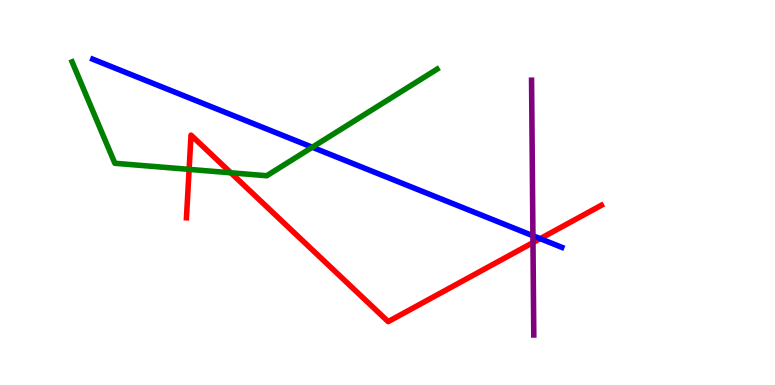[{'lines': ['blue', 'red'], 'intersections': [{'x': 6.97, 'y': 3.8}]}, {'lines': ['green', 'red'], 'intersections': [{'x': 2.44, 'y': 5.6}, {'x': 2.98, 'y': 5.51}]}, {'lines': ['purple', 'red'], 'intersections': [{'x': 6.88, 'y': 3.7}]}, {'lines': ['blue', 'green'], 'intersections': [{'x': 4.03, 'y': 6.18}]}, {'lines': ['blue', 'purple'], 'intersections': [{'x': 6.88, 'y': 3.88}]}, {'lines': ['green', 'purple'], 'intersections': []}]